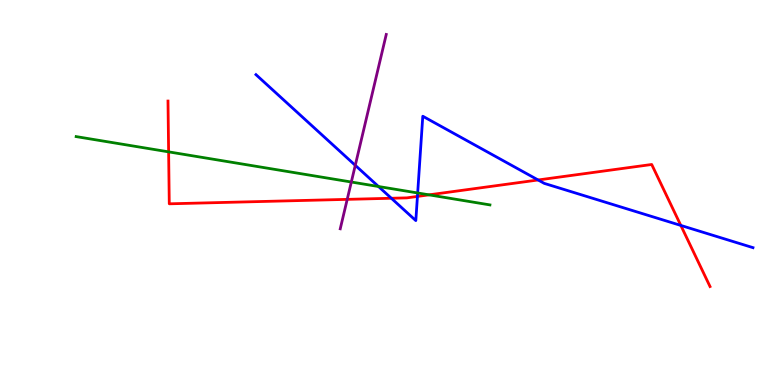[{'lines': ['blue', 'red'], 'intersections': [{'x': 5.05, 'y': 4.85}, {'x': 5.39, 'y': 4.9}, {'x': 6.94, 'y': 5.33}, {'x': 8.78, 'y': 4.14}]}, {'lines': ['green', 'red'], 'intersections': [{'x': 2.18, 'y': 6.06}, {'x': 5.54, 'y': 4.94}]}, {'lines': ['purple', 'red'], 'intersections': [{'x': 4.48, 'y': 4.82}]}, {'lines': ['blue', 'green'], 'intersections': [{'x': 4.88, 'y': 5.16}, {'x': 5.39, 'y': 4.99}]}, {'lines': ['blue', 'purple'], 'intersections': [{'x': 4.58, 'y': 5.71}]}, {'lines': ['green', 'purple'], 'intersections': [{'x': 4.53, 'y': 5.27}]}]